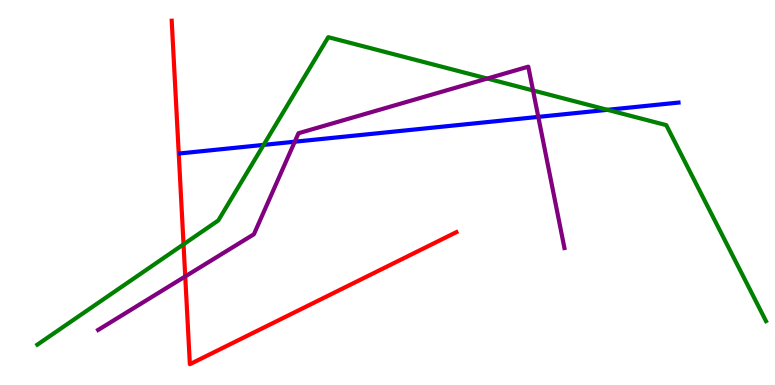[{'lines': ['blue', 'red'], 'intersections': []}, {'lines': ['green', 'red'], 'intersections': [{'x': 2.37, 'y': 3.65}]}, {'lines': ['purple', 'red'], 'intersections': [{'x': 2.39, 'y': 2.82}]}, {'lines': ['blue', 'green'], 'intersections': [{'x': 3.4, 'y': 6.24}, {'x': 7.84, 'y': 7.15}]}, {'lines': ['blue', 'purple'], 'intersections': [{'x': 3.8, 'y': 6.32}, {'x': 6.95, 'y': 6.96}]}, {'lines': ['green', 'purple'], 'intersections': [{'x': 6.29, 'y': 7.96}, {'x': 6.88, 'y': 7.65}]}]